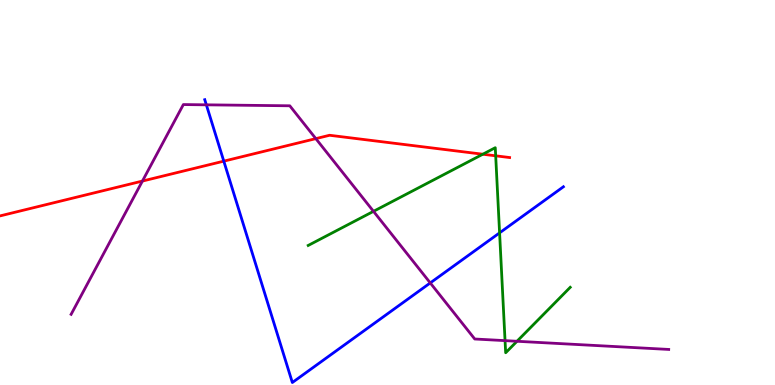[{'lines': ['blue', 'red'], 'intersections': [{'x': 2.89, 'y': 5.81}]}, {'lines': ['green', 'red'], 'intersections': [{'x': 6.23, 'y': 5.99}, {'x': 6.4, 'y': 5.95}]}, {'lines': ['purple', 'red'], 'intersections': [{'x': 1.84, 'y': 5.3}, {'x': 4.08, 'y': 6.4}]}, {'lines': ['blue', 'green'], 'intersections': [{'x': 6.45, 'y': 3.95}]}, {'lines': ['blue', 'purple'], 'intersections': [{'x': 2.66, 'y': 7.28}, {'x': 5.55, 'y': 2.65}]}, {'lines': ['green', 'purple'], 'intersections': [{'x': 4.82, 'y': 4.51}, {'x': 6.52, 'y': 1.15}, {'x': 6.67, 'y': 1.14}]}]